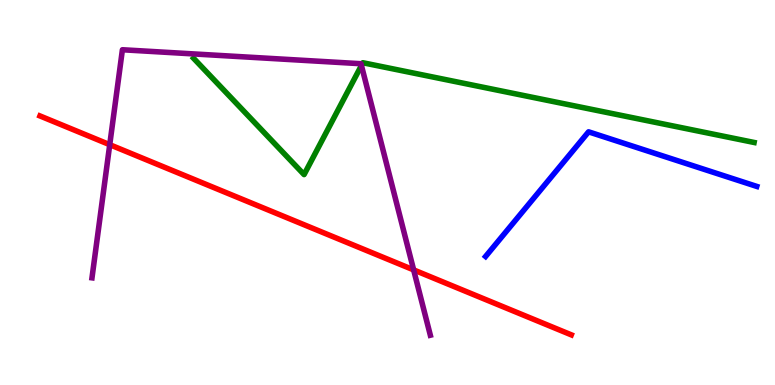[{'lines': ['blue', 'red'], 'intersections': []}, {'lines': ['green', 'red'], 'intersections': []}, {'lines': ['purple', 'red'], 'intersections': [{'x': 1.42, 'y': 6.24}, {'x': 5.34, 'y': 2.99}]}, {'lines': ['blue', 'green'], 'intersections': []}, {'lines': ['blue', 'purple'], 'intersections': []}, {'lines': ['green', 'purple'], 'intersections': [{'x': 4.66, 'y': 8.3}]}]